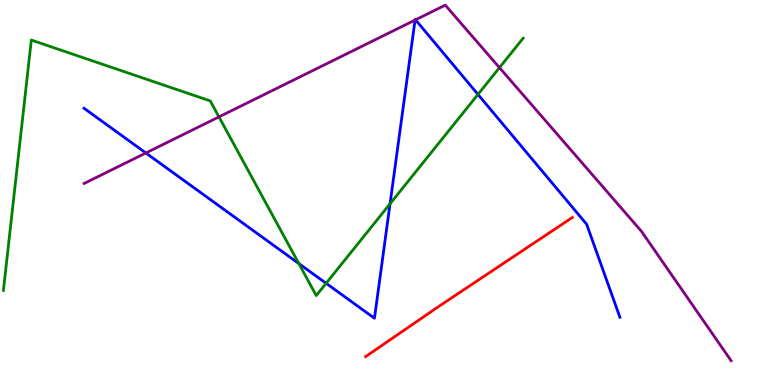[{'lines': ['blue', 'red'], 'intersections': []}, {'lines': ['green', 'red'], 'intersections': []}, {'lines': ['purple', 'red'], 'intersections': []}, {'lines': ['blue', 'green'], 'intersections': [{'x': 3.86, 'y': 3.15}, {'x': 4.21, 'y': 2.64}, {'x': 5.03, 'y': 4.71}, {'x': 6.17, 'y': 7.55}]}, {'lines': ['blue', 'purple'], 'intersections': [{'x': 1.88, 'y': 6.03}, {'x': 5.36, 'y': 9.48}, {'x': 5.36, 'y': 9.49}]}, {'lines': ['green', 'purple'], 'intersections': [{'x': 2.83, 'y': 6.96}, {'x': 6.44, 'y': 8.24}]}]